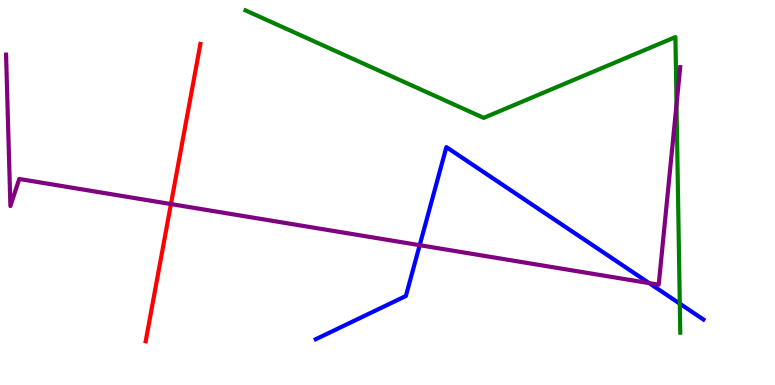[{'lines': ['blue', 'red'], 'intersections': []}, {'lines': ['green', 'red'], 'intersections': []}, {'lines': ['purple', 'red'], 'intersections': [{'x': 2.21, 'y': 4.7}]}, {'lines': ['blue', 'green'], 'intersections': [{'x': 8.77, 'y': 2.11}]}, {'lines': ['blue', 'purple'], 'intersections': [{'x': 5.42, 'y': 3.63}, {'x': 8.38, 'y': 2.65}]}, {'lines': ['green', 'purple'], 'intersections': [{'x': 8.73, 'y': 7.29}]}]